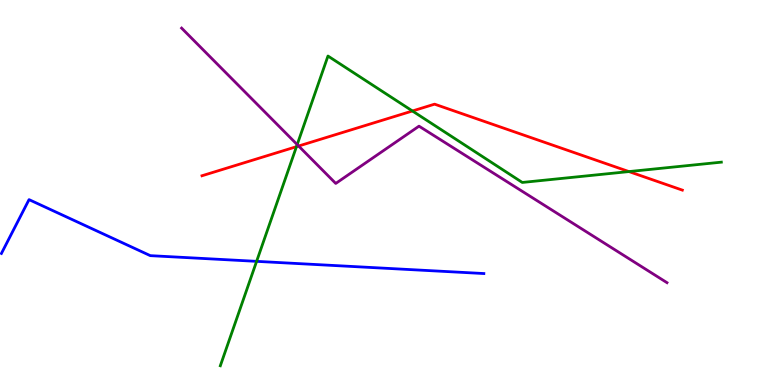[{'lines': ['blue', 'red'], 'intersections': []}, {'lines': ['green', 'red'], 'intersections': [{'x': 3.83, 'y': 6.19}, {'x': 5.32, 'y': 7.12}, {'x': 8.12, 'y': 5.54}]}, {'lines': ['purple', 'red'], 'intersections': [{'x': 3.85, 'y': 6.21}]}, {'lines': ['blue', 'green'], 'intersections': [{'x': 3.31, 'y': 3.21}]}, {'lines': ['blue', 'purple'], 'intersections': []}, {'lines': ['green', 'purple'], 'intersections': [{'x': 3.83, 'y': 6.24}]}]